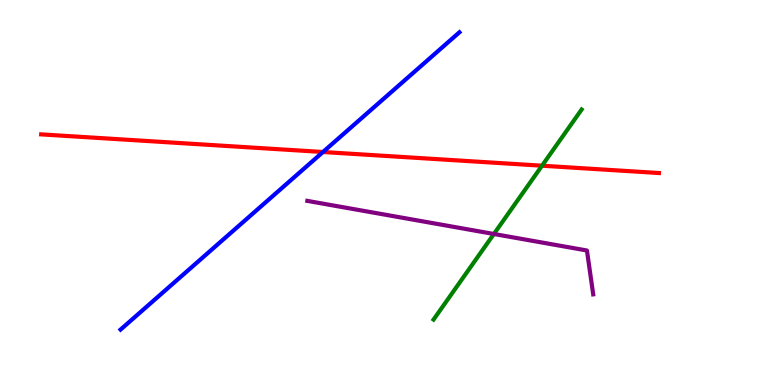[{'lines': ['blue', 'red'], 'intersections': [{'x': 4.17, 'y': 6.05}]}, {'lines': ['green', 'red'], 'intersections': [{'x': 6.99, 'y': 5.7}]}, {'lines': ['purple', 'red'], 'intersections': []}, {'lines': ['blue', 'green'], 'intersections': []}, {'lines': ['blue', 'purple'], 'intersections': []}, {'lines': ['green', 'purple'], 'intersections': [{'x': 6.37, 'y': 3.92}]}]